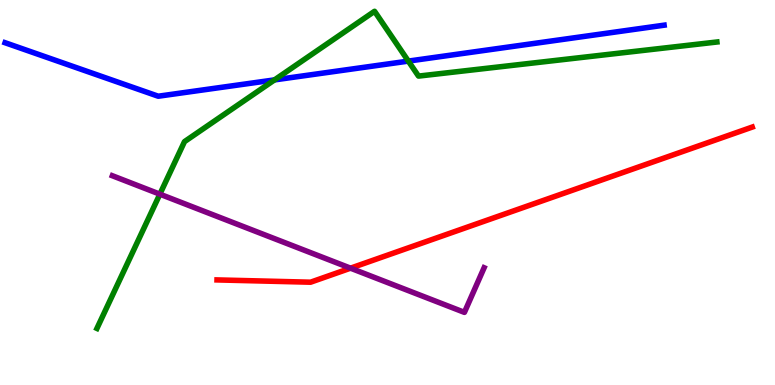[{'lines': ['blue', 'red'], 'intersections': []}, {'lines': ['green', 'red'], 'intersections': []}, {'lines': ['purple', 'red'], 'intersections': [{'x': 4.52, 'y': 3.03}]}, {'lines': ['blue', 'green'], 'intersections': [{'x': 3.54, 'y': 7.92}, {'x': 5.27, 'y': 8.41}]}, {'lines': ['blue', 'purple'], 'intersections': []}, {'lines': ['green', 'purple'], 'intersections': [{'x': 2.06, 'y': 4.96}]}]